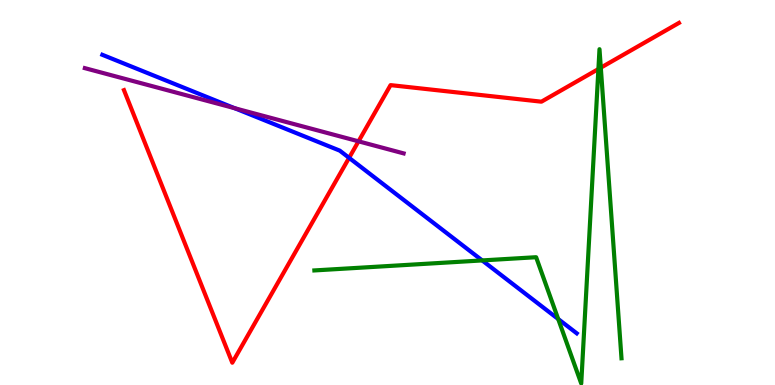[{'lines': ['blue', 'red'], 'intersections': [{'x': 4.5, 'y': 5.9}]}, {'lines': ['green', 'red'], 'intersections': [{'x': 7.72, 'y': 8.21}, {'x': 7.75, 'y': 8.24}]}, {'lines': ['purple', 'red'], 'intersections': [{'x': 4.63, 'y': 6.33}]}, {'lines': ['blue', 'green'], 'intersections': [{'x': 6.22, 'y': 3.24}, {'x': 7.2, 'y': 1.71}]}, {'lines': ['blue', 'purple'], 'intersections': [{'x': 3.03, 'y': 7.19}]}, {'lines': ['green', 'purple'], 'intersections': []}]